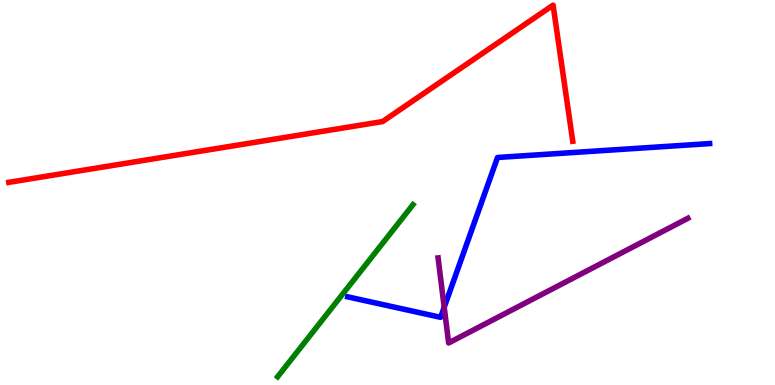[{'lines': ['blue', 'red'], 'intersections': []}, {'lines': ['green', 'red'], 'intersections': []}, {'lines': ['purple', 'red'], 'intersections': []}, {'lines': ['blue', 'green'], 'intersections': []}, {'lines': ['blue', 'purple'], 'intersections': [{'x': 5.73, 'y': 2.02}]}, {'lines': ['green', 'purple'], 'intersections': []}]